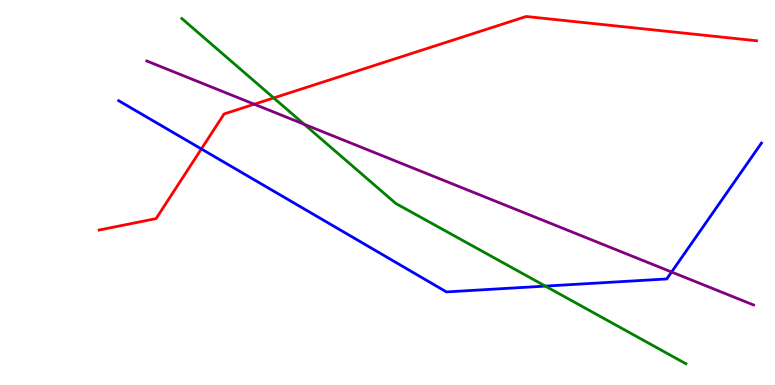[{'lines': ['blue', 'red'], 'intersections': [{'x': 2.6, 'y': 6.13}]}, {'lines': ['green', 'red'], 'intersections': [{'x': 3.53, 'y': 7.46}]}, {'lines': ['purple', 'red'], 'intersections': [{'x': 3.28, 'y': 7.29}]}, {'lines': ['blue', 'green'], 'intersections': [{'x': 7.04, 'y': 2.57}]}, {'lines': ['blue', 'purple'], 'intersections': [{'x': 8.67, 'y': 2.93}]}, {'lines': ['green', 'purple'], 'intersections': [{'x': 3.93, 'y': 6.77}]}]